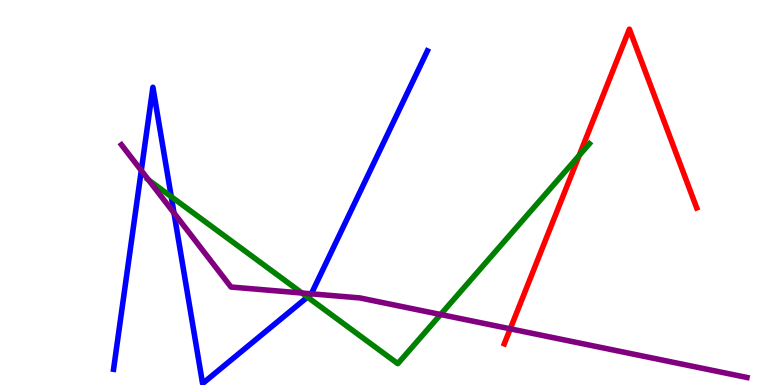[{'lines': ['blue', 'red'], 'intersections': []}, {'lines': ['green', 'red'], 'intersections': [{'x': 7.47, 'y': 5.96}]}, {'lines': ['purple', 'red'], 'intersections': [{'x': 6.58, 'y': 1.46}]}, {'lines': ['blue', 'green'], 'intersections': [{'x': 2.21, 'y': 4.89}, {'x': 3.97, 'y': 2.28}]}, {'lines': ['blue', 'purple'], 'intersections': [{'x': 1.82, 'y': 5.57}, {'x': 2.25, 'y': 4.47}, {'x': 4.02, 'y': 2.37}]}, {'lines': ['green', 'purple'], 'intersections': [{'x': 1.92, 'y': 5.33}, {'x': 3.9, 'y': 2.39}, {'x': 5.69, 'y': 1.83}]}]